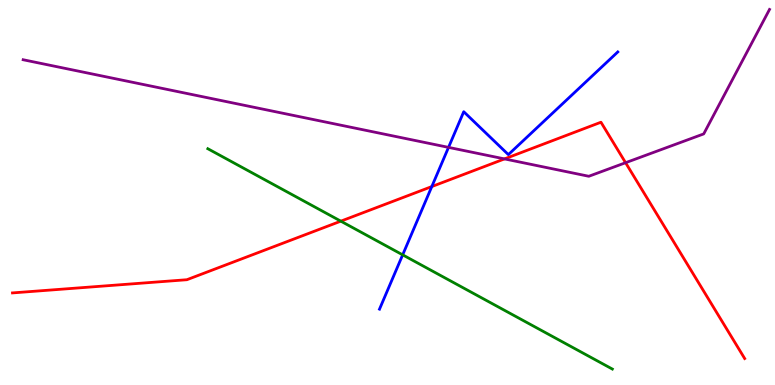[{'lines': ['blue', 'red'], 'intersections': [{'x': 5.57, 'y': 5.15}]}, {'lines': ['green', 'red'], 'intersections': [{'x': 4.4, 'y': 4.26}]}, {'lines': ['purple', 'red'], 'intersections': [{'x': 6.51, 'y': 5.87}, {'x': 8.07, 'y': 5.77}]}, {'lines': ['blue', 'green'], 'intersections': [{'x': 5.2, 'y': 3.38}]}, {'lines': ['blue', 'purple'], 'intersections': [{'x': 5.79, 'y': 6.17}]}, {'lines': ['green', 'purple'], 'intersections': []}]